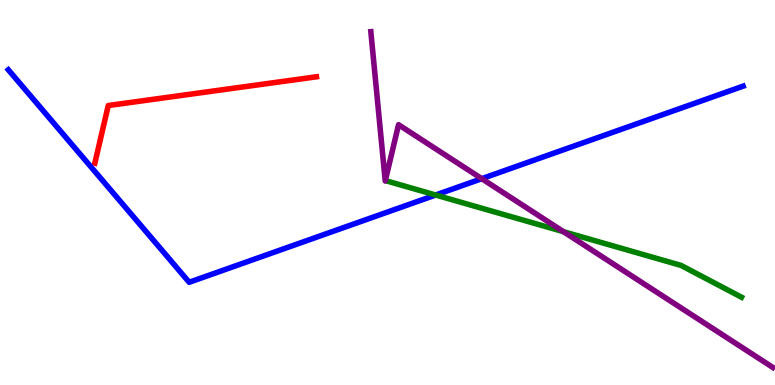[{'lines': ['blue', 'red'], 'intersections': []}, {'lines': ['green', 'red'], 'intersections': []}, {'lines': ['purple', 'red'], 'intersections': []}, {'lines': ['blue', 'green'], 'intersections': [{'x': 5.62, 'y': 4.93}]}, {'lines': ['blue', 'purple'], 'intersections': [{'x': 6.22, 'y': 5.36}]}, {'lines': ['green', 'purple'], 'intersections': [{'x': 7.27, 'y': 3.98}]}]